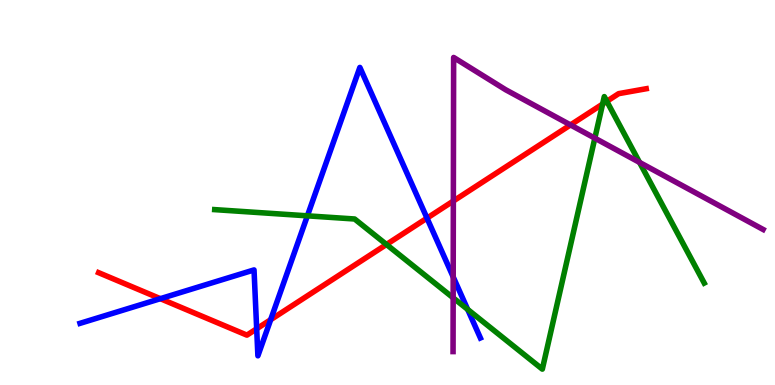[{'lines': ['blue', 'red'], 'intersections': [{'x': 2.07, 'y': 2.24}, {'x': 3.31, 'y': 1.46}, {'x': 3.49, 'y': 1.7}, {'x': 5.51, 'y': 4.33}]}, {'lines': ['green', 'red'], 'intersections': [{'x': 4.99, 'y': 3.65}, {'x': 7.78, 'y': 7.3}, {'x': 7.83, 'y': 7.37}]}, {'lines': ['purple', 'red'], 'intersections': [{'x': 5.85, 'y': 4.78}, {'x': 7.36, 'y': 6.75}]}, {'lines': ['blue', 'green'], 'intersections': [{'x': 3.97, 'y': 4.39}, {'x': 6.03, 'y': 1.96}]}, {'lines': ['blue', 'purple'], 'intersections': [{'x': 5.85, 'y': 2.81}]}, {'lines': ['green', 'purple'], 'intersections': [{'x': 5.85, 'y': 2.26}, {'x': 7.68, 'y': 6.41}, {'x': 8.25, 'y': 5.78}]}]